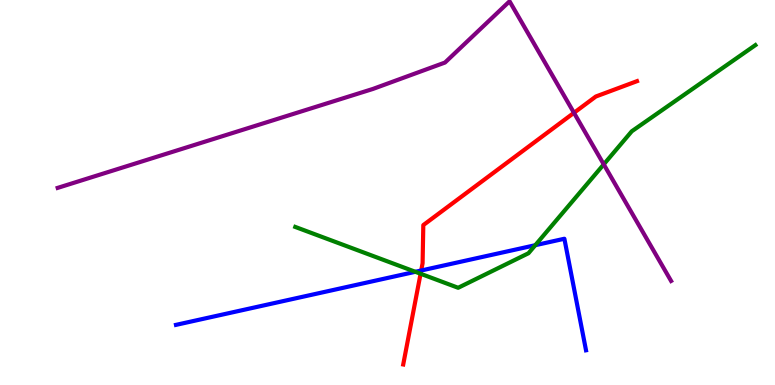[{'lines': ['blue', 'red'], 'intersections': [{'x': 5.43, 'y': 2.97}]}, {'lines': ['green', 'red'], 'intersections': [{'x': 5.43, 'y': 2.89}]}, {'lines': ['purple', 'red'], 'intersections': [{'x': 7.41, 'y': 7.07}]}, {'lines': ['blue', 'green'], 'intersections': [{'x': 5.36, 'y': 2.94}, {'x': 6.91, 'y': 3.63}]}, {'lines': ['blue', 'purple'], 'intersections': []}, {'lines': ['green', 'purple'], 'intersections': [{'x': 7.79, 'y': 5.73}]}]